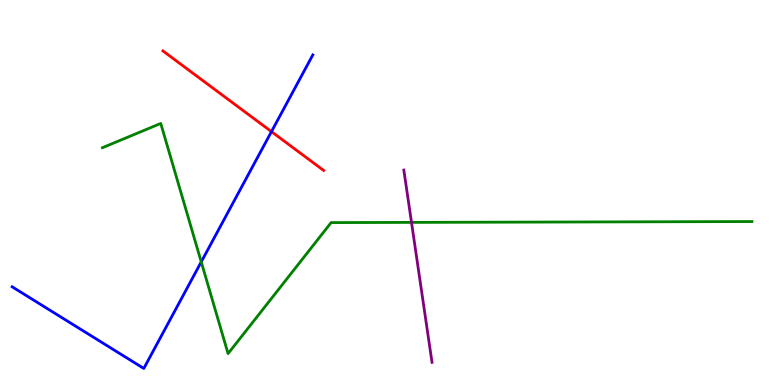[{'lines': ['blue', 'red'], 'intersections': [{'x': 3.5, 'y': 6.58}]}, {'lines': ['green', 'red'], 'intersections': []}, {'lines': ['purple', 'red'], 'intersections': []}, {'lines': ['blue', 'green'], 'intersections': [{'x': 2.6, 'y': 3.2}]}, {'lines': ['blue', 'purple'], 'intersections': []}, {'lines': ['green', 'purple'], 'intersections': [{'x': 5.31, 'y': 4.22}]}]